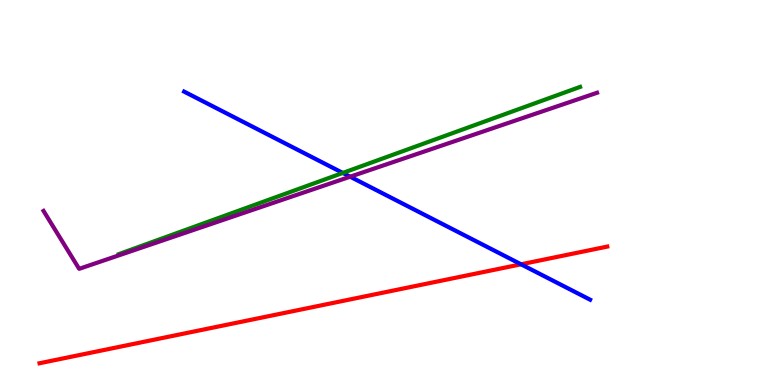[{'lines': ['blue', 'red'], 'intersections': [{'x': 6.72, 'y': 3.14}]}, {'lines': ['green', 'red'], 'intersections': []}, {'lines': ['purple', 'red'], 'intersections': []}, {'lines': ['blue', 'green'], 'intersections': [{'x': 4.42, 'y': 5.51}]}, {'lines': ['blue', 'purple'], 'intersections': [{'x': 4.52, 'y': 5.41}]}, {'lines': ['green', 'purple'], 'intersections': []}]